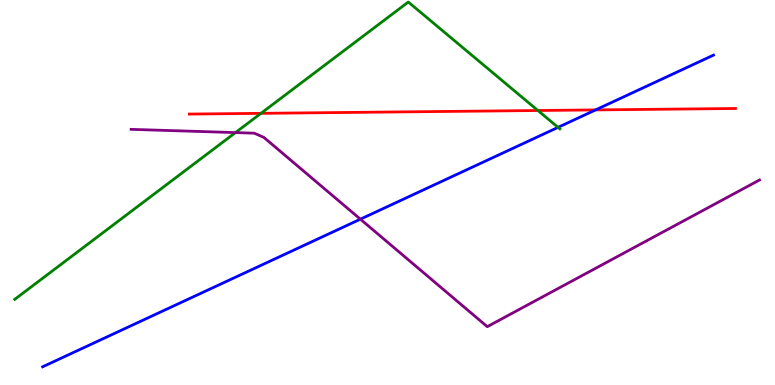[{'lines': ['blue', 'red'], 'intersections': [{'x': 7.69, 'y': 7.15}]}, {'lines': ['green', 'red'], 'intersections': [{'x': 3.37, 'y': 7.06}, {'x': 6.94, 'y': 7.13}]}, {'lines': ['purple', 'red'], 'intersections': []}, {'lines': ['blue', 'green'], 'intersections': [{'x': 7.2, 'y': 6.69}]}, {'lines': ['blue', 'purple'], 'intersections': [{'x': 4.65, 'y': 4.31}]}, {'lines': ['green', 'purple'], 'intersections': [{'x': 3.04, 'y': 6.56}]}]